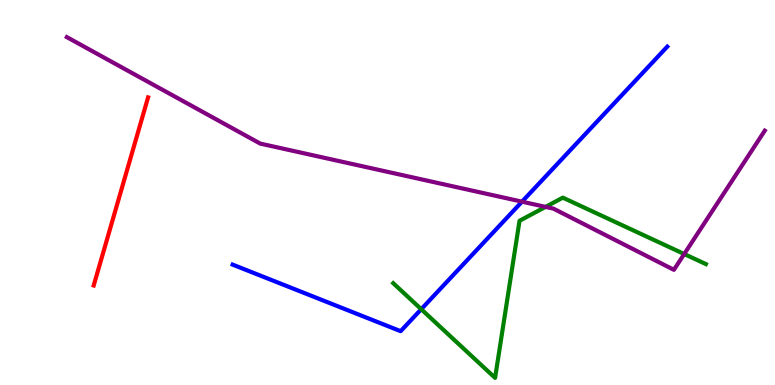[{'lines': ['blue', 'red'], 'intersections': []}, {'lines': ['green', 'red'], 'intersections': []}, {'lines': ['purple', 'red'], 'intersections': []}, {'lines': ['blue', 'green'], 'intersections': [{'x': 5.44, 'y': 1.97}]}, {'lines': ['blue', 'purple'], 'intersections': [{'x': 6.74, 'y': 4.76}]}, {'lines': ['green', 'purple'], 'intersections': [{'x': 7.04, 'y': 4.63}, {'x': 8.83, 'y': 3.4}]}]